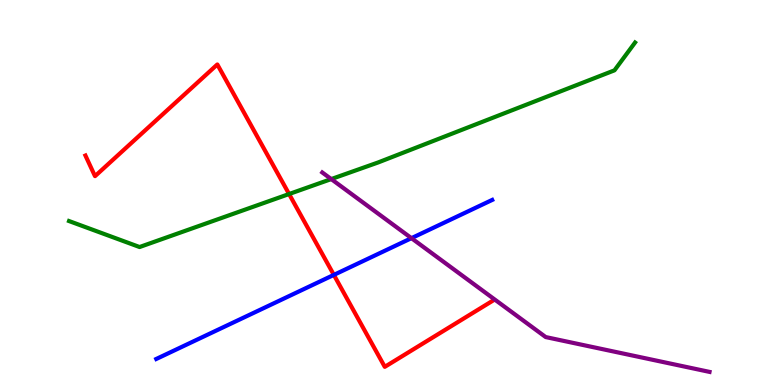[{'lines': ['blue', 'red'], 'intersections': [{'x': 4.31, 'y': 2.86}]}, {'lines': ['green', 'red'], 'intersections': [{'x': 3.73, 'y': 4.96}]}, {'lines': ['purple', 'red'], 'intersections': []}, {'lines': ['blue', 'green'], 'intersections': []}, {'lines': ['blue', 'purple'], 'intersections': [{'x': 5.31, 'y': 3.81}]}, {'lines': ['green', 'purple'], 'intersections': [{'x': 4.27, 'y': 5.35}]}]